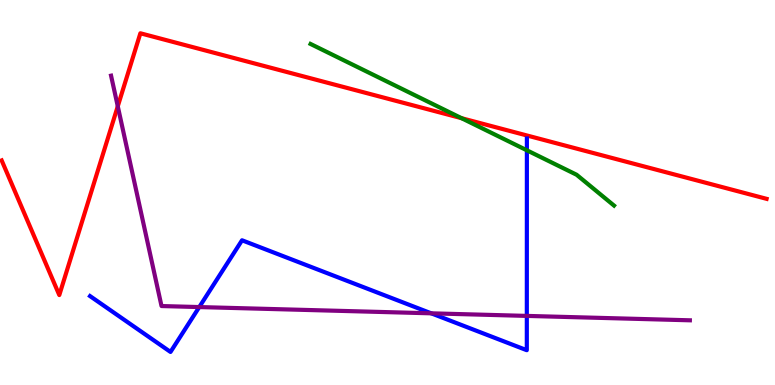[{'lines': ['blue', 'red'], 'intersections': []}, {'lines': ['green', 'red'], 'intersections': [{'x': 5.96, 'y': 6.93}]}, {'lines': ['purple', 'red'], 'intersections': [{'x': 1.52, 'y': 7.24}]}, {'lines': ['blue', 'green'], 'intersections': [{'x': 6.8, 'y': 6.1}]}, {'lines': ['blue', 'purple'], 'intersections': [{'x': 2.57, 'y': 2.02}, {'x': 5.56, 'y': 1.86}, {'x': 6.8, 'y': 1.79}]}, {'lines': ['green', 'purple'], 'intersections': []}]